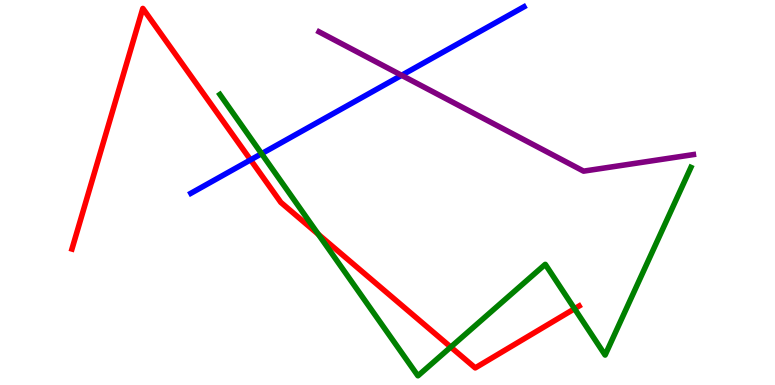[{'lines': ['blue', 'red'], 'intersections': [{'x': 3.23, 'y': 5.85}]}, {'lines': ['green', 'red'], 'intersections': [{'x': 4.11, 'y': 3.91}, {'x': 5.82, 'y': 0.986}, {'x': 7.41, 'y': 1.98}]}, {'lines': ['purple', 'red'], 'intersections': []}, {'lines': ['blue', 'green'], 'intersections': [{'x': 3.38, 'y': 6.01}]}, {'lines': ['blue', 'purple'], 'intersections': [{'x': 5.18, 'y': 8.04}]}, {'lines': ['green', 'purple'], 'intersections': []}]